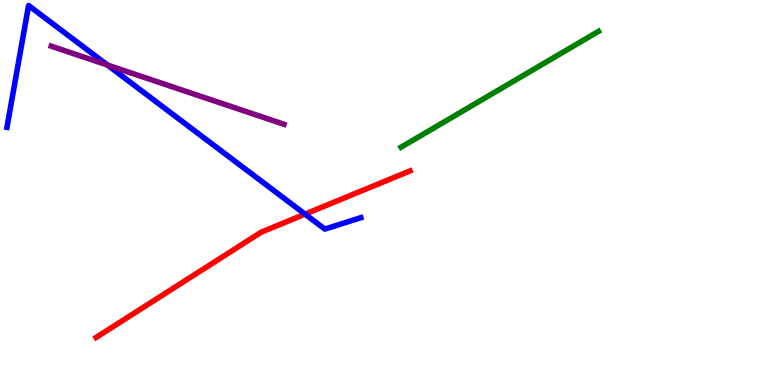[{'lines': ['blue', 'red'], 'intersections': [{'x': 3.94, 'y': 4.44}]}, {'lines': ['green', 'red'], 'intersections': []}, {'lines': ['purple', 'red'], 'intersections': []}, {'lines': ['blue', 'green'], 'intersections': []}, {'lines': ['blue', 'purple'], 'intersections': [{'x': 1.39, 'y': 8.31}]}, {'lines': ['green', 'purple'], 'intersections': []}]